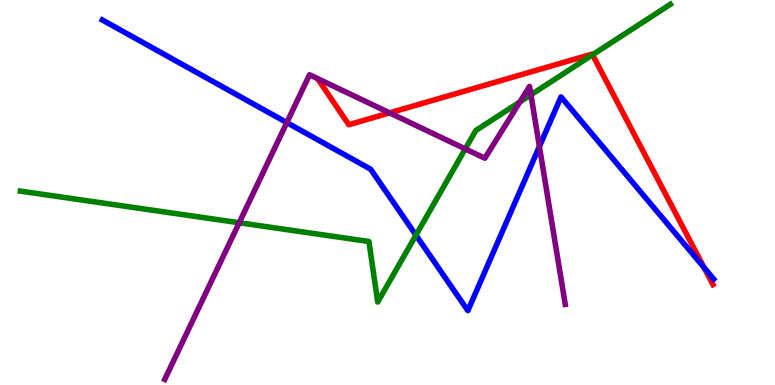[{'lines': ['blue', 'red'], 'intersections': [{'x': 9.09, 'y': 3.05}]}, {'lines': ['green', 'red'], 'intersections': [{'x': 7.65, 'y': 8.58}]}, {'lines': ['purple', 'red'], 'intersections': [{'x': 5.03, 'y': 7.07}]}, {'lines': ['blue', 'green'], 'intersections': [{'x': 5.37, 'y': 3.89}]}, {'lines': ['blue', 'purple'], 'intersections': [{'x': 3.7, 'y': 6.82}, {'x': 6.96, 'y': 6.19}]}, {'lines': ['green', 'purple'], 'intersections': [{'x': 3.09, 'y': 4.21}, {'x': 6.0, 'y': 6.13}, {'x': 6.71, 'y': 7.35}, {'x': 6.85, 'y': 7.54}]}]